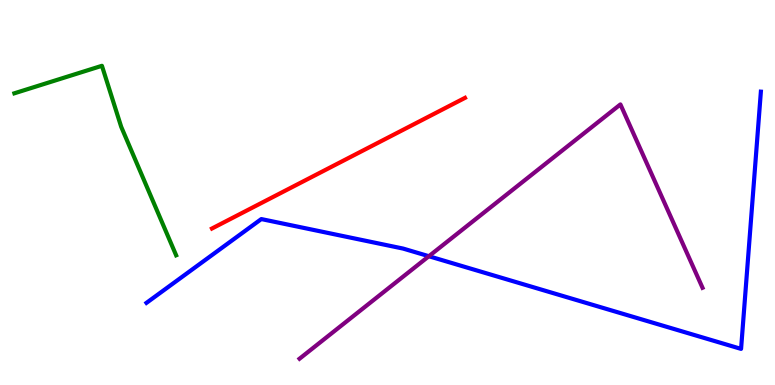[{'lines': ['blue', 'red'], 'intersections': []}, {'lines': ['green', 'red'], 'intersections': []}, {'lines': ['purple', 'red'], 'intersections': []}, {'lines': ['blue', 'green'], 'intersections': []}, {'lines': ['blue', 'purple'], 'intersections': [{'x': 5.53, 'y': 3.34}]}, {'lines': ['green', 'purple'], 'intersections': []}]